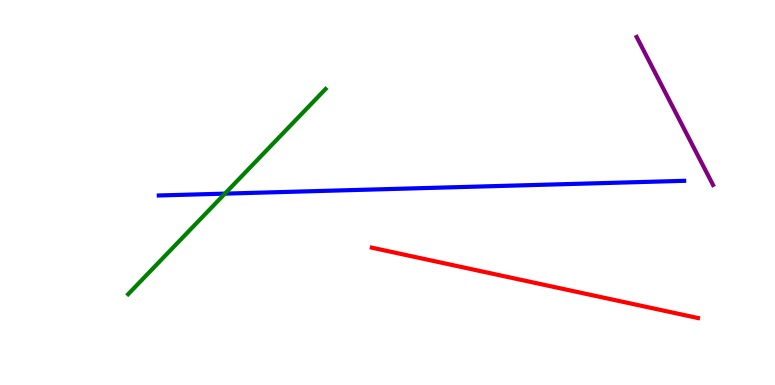[{'lines': ['blue', 'red'], 'intersections': []}, {'lines': ['green', 'red'], 'intersections': []}, {'lines': ['purple', 'red'], 'intersections': []}, {'lines': ['blue', 'green'], 'intersections': [{'x': 2.9, 'y': 4.97}]}, {'lines': ['blue', 'purple'], 'intersections': []}, {'lines': ['green', 'purple'], 'intersections': []}]